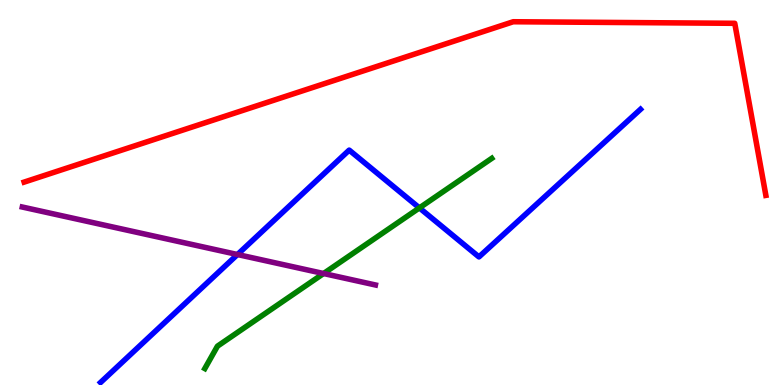[{'lines': ['blue', 'red'], 'intersections': []}, {'lines': ['green', 'red'], 'intersections': []}, {'lines': ['purple', 'red'], 'intersections': []}, {'lines': ['blue', 'green'], 'intersections': [{'x': 5.41, 'y': 4.6}]}, {'lines': ['blue', 'purple'], 'intersections': [{'x': 3.06, 'y': 3.39}]}, {'lines': ['green', 'purple'], 'intersections': [{'x': 4.17, 'y': 2.9}]}]